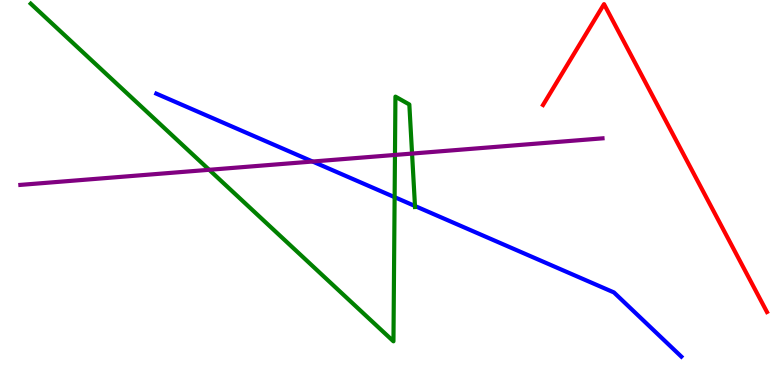[{'lines': ['blue', 'red'], 'intersections': []}, {'lines': ['green', 'red'], 'intersections': []}, {'lines': ['purple', 'red'], 'intersections': []}, {'lines': ['blue', 'green'], 'intersections': [{'x': 5.09, 'y': 4.88}, {'x': 5.35, 'y': 4.65}]}, {'lines': ['blue', 'purple'], 'intersections': [{'x': 4.03, 'y': 5.8}]}, {'lines': ['green', 'purple'], 'intersections': [{'x': 2.7, 'y': 5.59}, {'x': 5.1, 'y': 5.98}, {'x': 5.32, 'y': 6.01}]}]